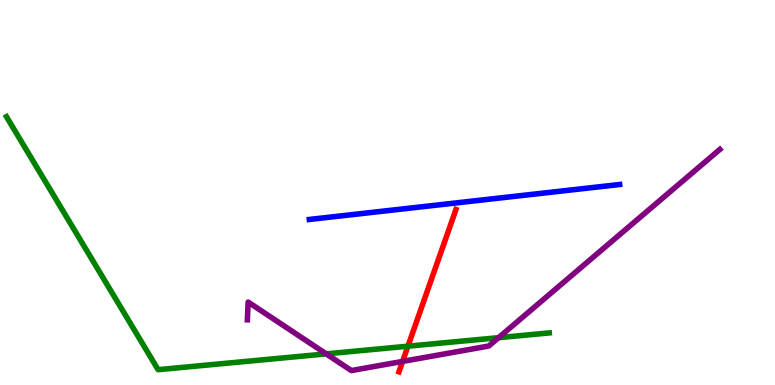[{'lines': ['blue', 'red'], 'intersections': []}, {'lines': ['green', 'red'], 'intersections': [{'x': 5.26, 'y': 1.01}]}, {'lines': ['purple', 'red'], 'intersections': [{'x': 5.19, 'y': 0.613}]}, {'lines': ['blue', 'green'], 'intersections': []}, {'lines': ['blue', 'purple'], 'intersections': []}, {'lines': ['green', 'purple'], 'intersections': [{'x': 4.21, 'y': 0.808}, {'x': 6.43, 'y': 1.23}]}]